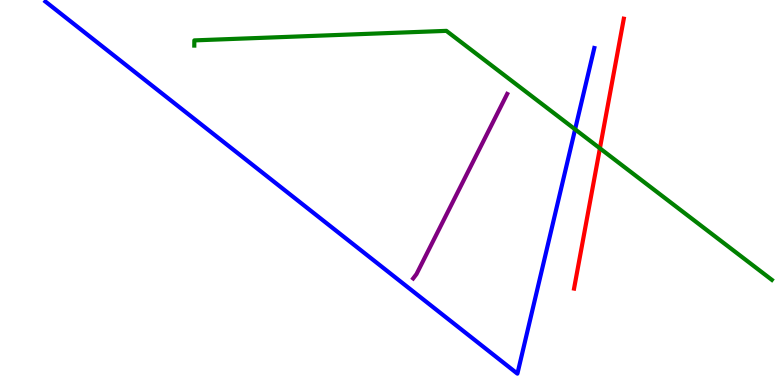[{'lines': ['blue', 'red'], 'intersections': []}, {'lines': ['green', 'red'], 'intersections': [{'x': 7.74, 'y': 6.15}]}, {'lines': ['purple', 'red'], 'intersections': []}, {'lines': ['blue', 'green'], 'intersections': [{'x': 7.42, 'y': 6.64}]}, {'lines': ['blue', 'purple'], 'intersections': []}, {'lines': ['green', 'purple'], 'intersections': []}]